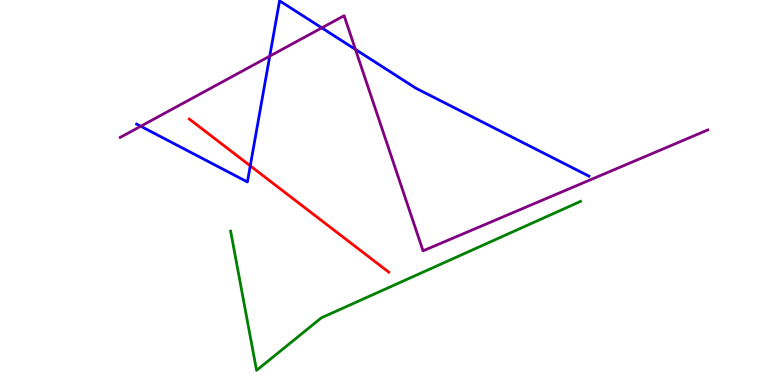[{'lines': ['blue', 'red'], 'intersections': [{'x': 3.23, 'y': 5.69}]}, {'lines': ['green', 'red'], 'intersections': []}, {'lines': ['purple', 'red'], 'intersections': []}, {'lines': ['blue', 'green'], 'intersections': []}, {'lines': ['blue', 'purple'], 'intersections': [{'x': 1.82, 'y': 6.72}, {'x': 3.48, 'y': 8.54}, {'x': 4.15, 'y': 9.28}, {'x': 4.59, 'y': 8.72}]}, {'lines': ['green', 'purple'], 'intersections': []}]